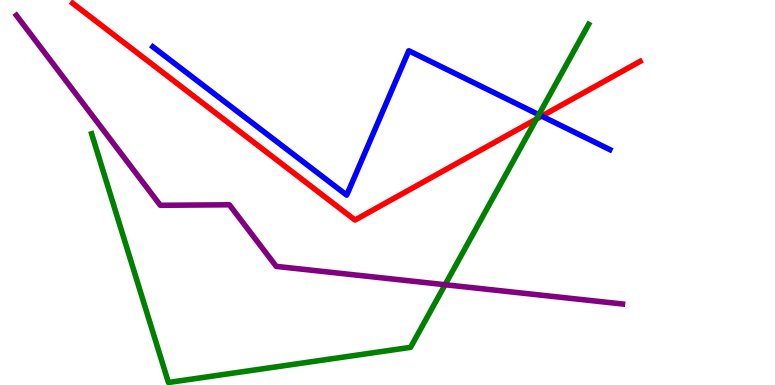[{'lines': ['blue', 'red'], 'intersections': [{'x': 6.99, 'y': 6.98}]}, {'lines': ['green', 'red'], 'intersections': [{'x': 6.92, 'y': 6.91}]}, {'lines': ['purple', 'red'], 'intersections': []}, {'lines': ['blue', 'green'], 'intersections': [{'x': 6.95, 'y': 7.02}]}, {'lines': ['blue', 'purple'], 'intersections': []}, {'lines': ['green', 'purple'], 'intersections': [{'x': 5.74, 'y': 2.6}]}]